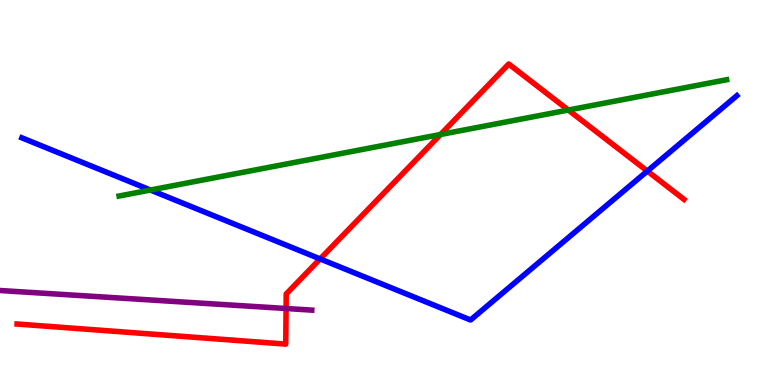[{'lines': ['blue', 'red'], 'intersections': [{'x': 4.13, 'y': 3.27}, {'x': 8.35, 'y': 5.56}]}, {'lines': ['green', 'red'], 'intersections': [{'x': 5.68, 'y': 6.51}, {'x': 7.33, 'y': 7.14}]}, {'lines': ['purple', 'red'], 'intersections': [{'x': 3.69, 'y': 1.99}]}, {'lines': ['blue', 'green'], 'intersections': [{'x': 1.94, 'y': 5.06}]}, {'lines': ['blue', 'purple'], 'intersections': []}, {'lines': ['green', 'purple'], 'intersections': []}]